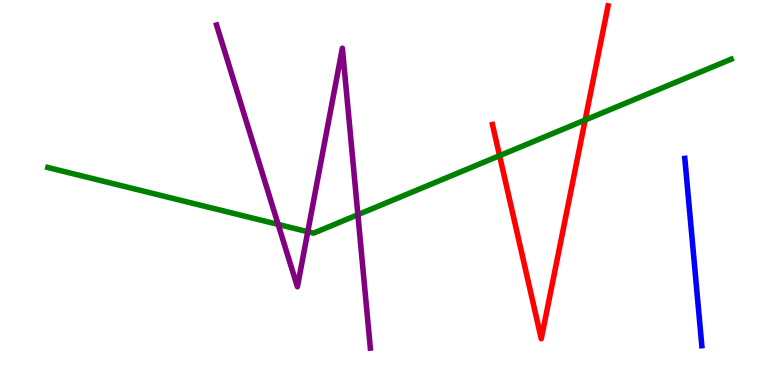[{'lines': ['blue', 'red'], 'intersections': []}, {'lines': ['green', 'red'], 'intersections': [{'x': 6.45, 'y': 5.96}, {'x': 7.55, 'y': 6.88}]}, {'lines': ['purple', 'red'], 'intersections': []}, {'lines': ['blue', 'green'], 'intersections': []}, {'lines': ['blue', 'purple'], 'intersections': []}, {'lines': ['green', 'purple'], 'intersections': [{'x': 3.59, 'y': 4.17}, {'x': 3.97, 'y': 3.98}, {'x': 4.62, 'y': 4.42}]}]